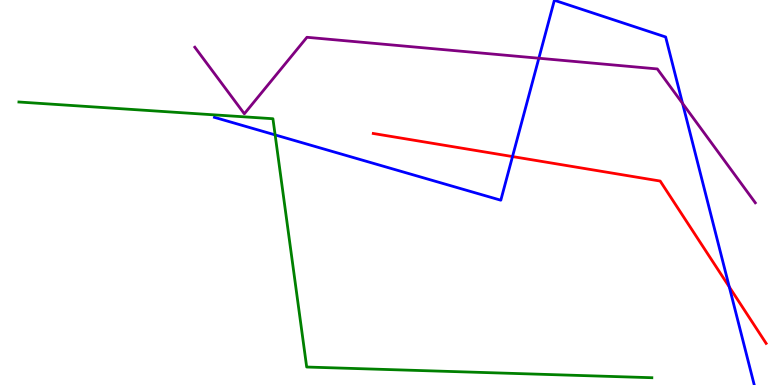[{'lines': ['blue', 'red'], 'intersections': [{'x': 6.61, 'y': 5.93}, {'x': 9.41, 'y': 2.55}]}, {'lines': ['green', 'red'], 'intersections': []}, {'lines': ['purple', 'red'], 'intersections': []}, {'lines': ['blue', 'green'], 'intersections': [{'x': 3.55, 'y': 6.5}]}, {'lines': ['blue', 'purple'], 'intersections': [{'x': 6.95, 'y': 8.49}, {'x': 8.81, 'y': 7.31}]}, {'lines': ['green', 'purple'], 'intersections': []}]